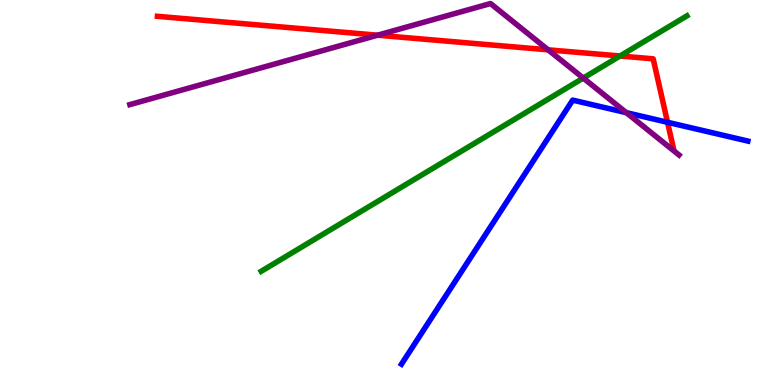[{'lines': ['blue', 'red'], 'intersections': [{'x': 8.61, 'y': 6.82}]}, {'lines': ['green', 'red'], 'intersections': [{'x': 8.0, 'y': 8.55}]}, {'lines': ['purple', 'red'], 'intersections': [{'x': 4.87, 'y': 9.09}, {'x': 7.07, 'y': 8.71}]}, {'lines': ['blue', 'green'], 'intersections': []}, {'lines': ['blue', 'purple'], 'intersections': [{'x': 8.08, 'y': 7.07}]}, {'lines': ['green', 'purple'], 'intersections': [{'x': 7.53, 'y': 7.97}]}]